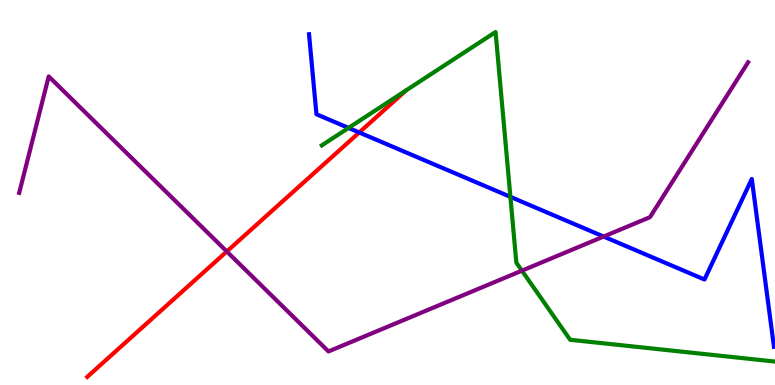[{'lines': ['blue', 'red'], 'intersections': [{'x': 4.64, 'y': 6.56}]}, {'lines': ['green', 'red'], 'intersections': []}, {'lines': ['purple', 'red'], 'intersections': [{'x': 2.93, 'y': 3.47}]}, {'lines': ['blue', 'green'], 'intersections': [{'x': 4.5, 'y': 6.68}, {'x': 6.59, 'y': 4.89}]}, {'lines': ['blue', 'purple'], 'intersections': [{'x': 7.79, 'y': 3.86}]}, {'lines': ['green', 'purple'], 'intersections': [{'x': 6.73, 'y': 2.97}]}]